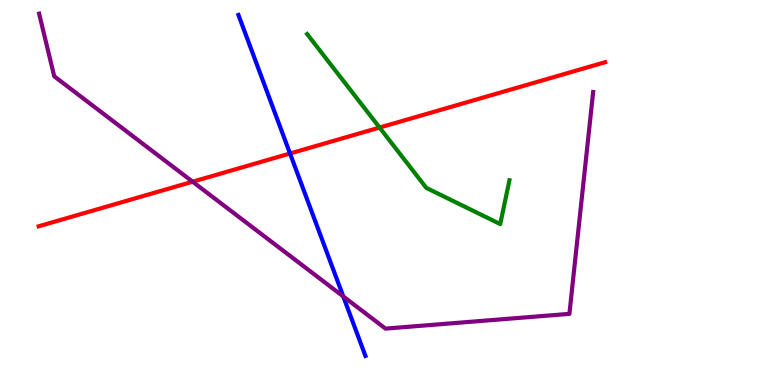[{'lines': ['blue', 'red'], 'intersections': [{'x': 3.74, 'y': 6.01}]}, {'lines': ['green', 'red'], 'intersections': [{'x': 4.9, 'y': 6.69}]}, {'lines': ['purple', 'red'], 'intersections': [{'x': 2.49, 'y': 5.28}]}, {'lines': ['blue', 'green'], 'intersections': []}, {'lines': ['blue', 'purple'], 'intersections': [{'x': 4.43, 'y': 2.3}]}, {'lines': ['green', 'purple'], 'intersections': []}]